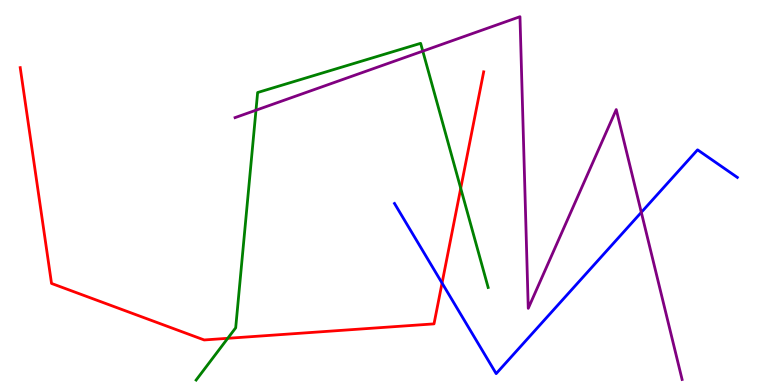[{'lines': ['blue', 'red'], 'intersections': [{'x': 5.7, 'y': 2.65}]}, {'lines': ['green', 'red'], 'intersections': [{'x': 2.94, 'y': 1.21}, {'x': 5.94, 'y': 5.11}]}, {'lines': ['purple', 'red'], 'intersections': []}, {'lines': ['blue', 'green'], 'intersections': []}, {'lines': ['blue', 'purple'], 'intersections': [{'x': 8.28, 'y': 4.48}]}, {'lines': ['green', 'purple'], 'intersections': [{'x': 3.3, 'y': 7.14}, {'x': 5.46, 'y': 8.67}]}]